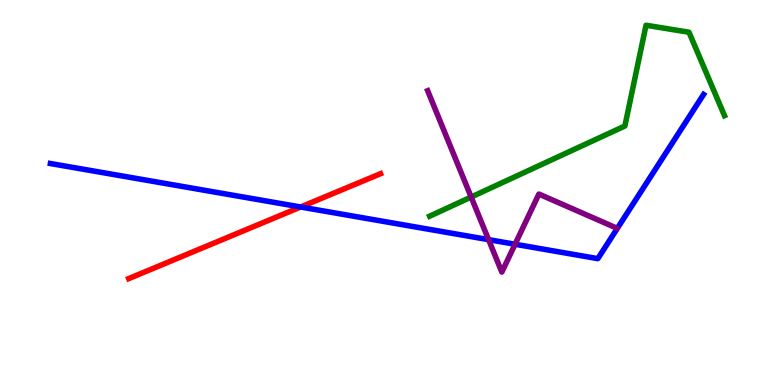[{'lines': ['blue', 'red'], 'intersections': [{'x': 3.88, 'y': 4.62}]}, {'lines': ['green', 'red'], 'intersections': []}, {'lines': ['purple', 'red'], 'intersections': []}, {'lines': ['blue', 'green'], 'intersections': []}, {'lines': ['blue', 'purple'], 'intersections': [{'x': 6.3, 'y': 3.78}, {'x': 6.65, 'y': 3.66}]}, {'lines': ['green', 'purple'], 'intersections': [{'x': 6.08, 'y': 4.88}]}]